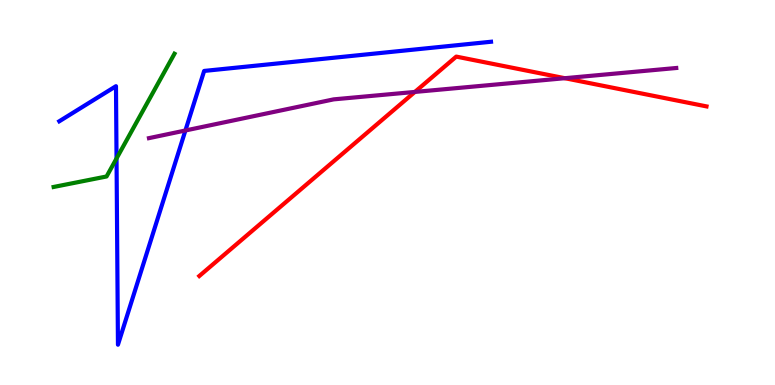[{'lines': ['blue', 'red'], 'intersections': []}, {'lines': ['green', 'red'], 'intersections': []}, {'lines': ['purple', 'red'], 'intersections': [{'x': 5.35, 'y': 7.61}, {'x': 7.29, 'y': 7.97}]}, {'lines': ['blue', 'green'], 'intersections': [{'x': 1.5, 'y': 5.88}]}, {'lines': ['blue', 'purple'], 'intersections': [{'x': 2.39, 'y': 6.61}]}, {'lines': ['green', 'purple'], 'intersections': []}]